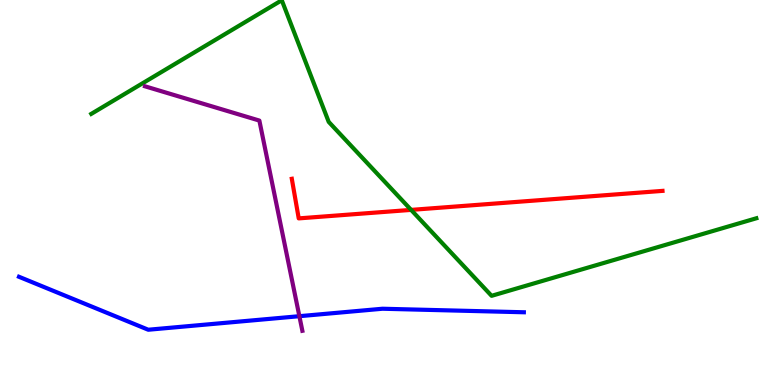[{'lines': ['blue', 'red'], 'intersections': []}, {'lines': ['green', 'red'], 'intersections': [{'x': 5.3, 'y': 4.55}]}, {'lines': ['purple', 'red'], 'intersections': []}, {'lines': ['blue', 'green'], 'intersections': []}, {'lines': ['blue', 'purple'], 'intersections': [{'x': 3.86, 'y': 1.79}]}, {'lines': ['green', 'purple'], 'intersections': []}]